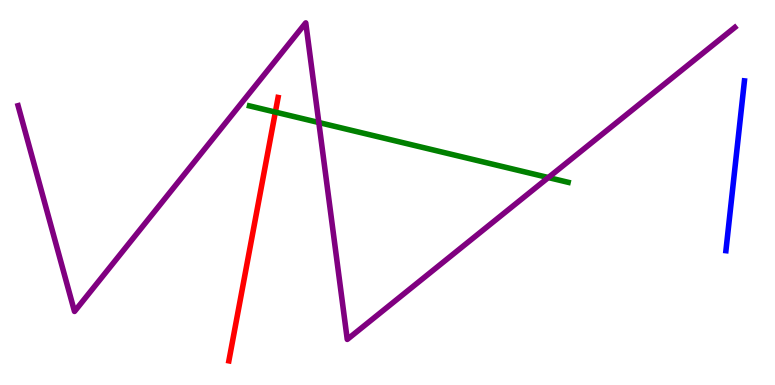[{'lines': ['blue', 'red'], 'intersections': []}, {'lines': ['green', 'red'], 'intersections': [{'x': 3.55, 'y': 7.09}]}, {'lines': ['purple', 'red'], 'intersections': []}, {'lines': ['blue', 'green'], 'intersections': []}, {'lines': ['blue', 'purple'], 'intersections': []}, {'lines': ['green', 'purple'], 'intersections': [{'x': 4.11, 'y': 6.82}, {'x': 7.08, 'y': 5.39}]}]